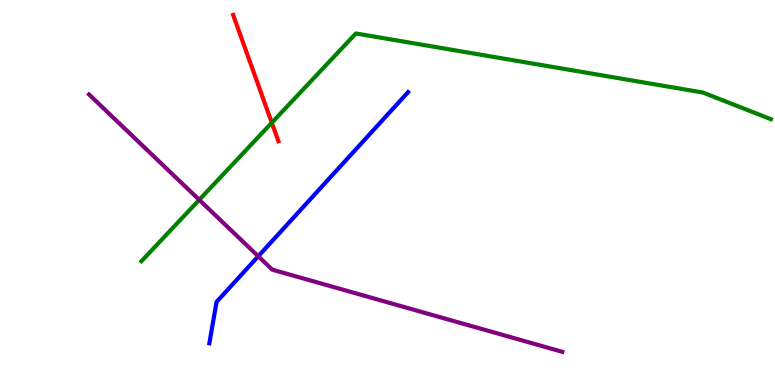[{'lines': ['blue', 'red'], 'intersections': []}, {'lines': ['green', 'red'], 'intersections': [{'x': 3.51, 'y': 6.81}]}, {'lines': ['purple', 'red'], 'intersections': []}, {'lines': ['blue', 'green'], 'intersections': []}, {'lines': ['blue', 'purple'], 'intersections': [{'x': 3.33, 'y': 3.34}]}, {'lines': ['green', 'purple'], 'intersections': [{'x': 2.57, 'y': 4.81}]}]